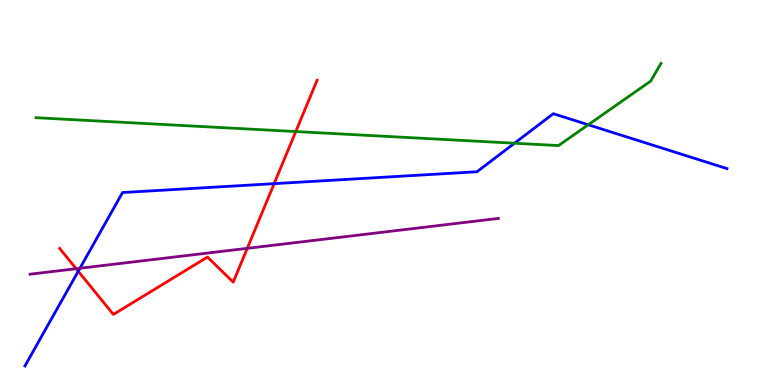[{'lines': ['blue', 'red'], 'intersections': [{'x': 1.01, 'y': 2.95}, {'x': 3.54, 'y': 5.23}]}, {'lines': ['green', 'red'], 'intersections': [{'x': 3.82, 'y': 6.58}]}, {'lines': ['purple', 'red'], 'intersections': [{'x': 0.983, 'y': 3.02}, {'x': 3.19, 'y': 3.55}]}, {'lines': ['blue', 'green'], 'intersections': [{'x': 6.64, 'y': 6.28}, {'x': 7.59, 'y': 6.76}]}, {'lines': ['blue', 'purple'], 'intersections': [{'x': 1.03, 'y': 3.03}]}, {'lines': ['green', 'purple'], 'intersections': []}]